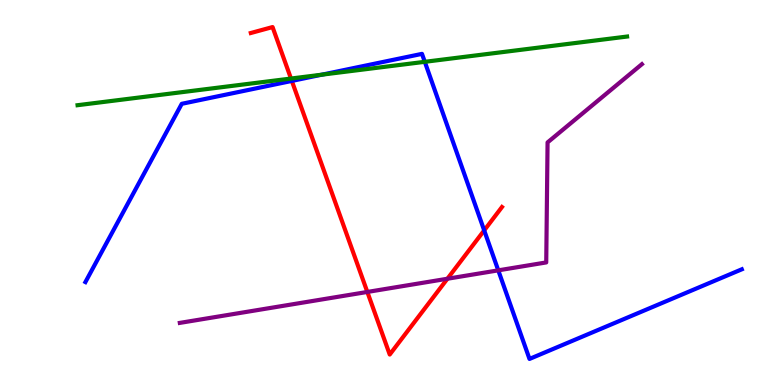[{'lines': ['blue', 'red'], 'intersections': [{'x': 3.77, 'y': 7.9}, {'x': 6.25, 'y': 4.02}]}, {'lines': ['green', 'red'], 'intersections': [{'x': 3.75, 'y': 7.96}]}, {'lines': ['purple', 'red'], 'intersections': [{'x': 4.74, 'y': 2.42}, {'x': 5.77, 'y': 2.76}]}, {'lines': ['blue', 'green'], 'intersections': [{'x': 4.15, 'y': 8.06}, {'x': 5.48, 'y': 8.39}]}, {'lines': ['blue', 'purple'], 'intersections': [{'x': 6.43, 'y': 2.98}]}, {'lines': ['green', 'purple'], 'intersections': []}]